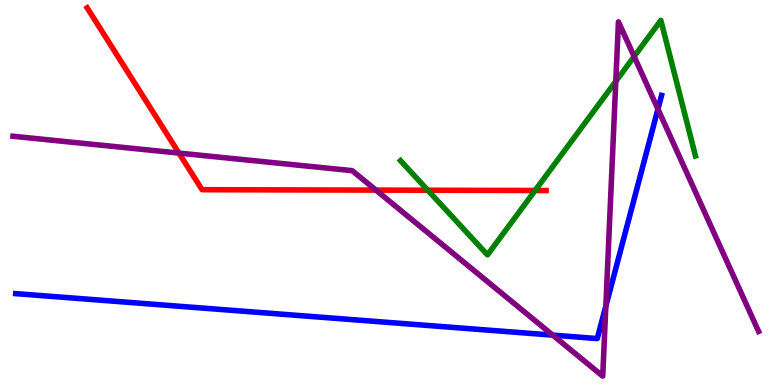[{'lines': ['blue', 'red'], 'intersections': []}, {'lines': ['green', 'red'], 'intersections': [{'x': 5.52, 'y': 5.06}, {'x': 6.9, 'y': 5.05}]}, {'lines': ['purple', 'red'], 'intersections': [{'x': 2.31, 'y': 6.02}, {'x': 4.85, 'y': 5.06}]}, {'lines': ['blue', 'green'], 'intersections': []}, {'lines': ['blue', 'purple'], 'intersections': [{'x': 7.13, 'y': 1.3}, {'x': 7.82, 'y': 2.05}, {'x': 8.49, 'y': 7.17}]}, {'lines': ['green', 'purple'], 'intersections': [{'x': 7.95, 'y': 7.89}, {'x': 8.18, 'y': 8.53}]}]